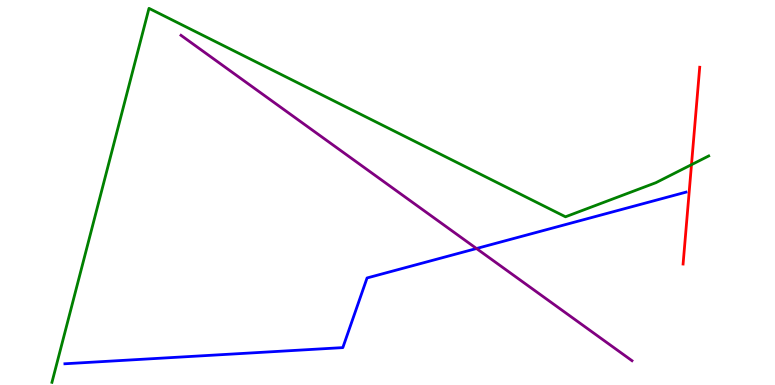[{'lines': ['blue', 'red'], 'intersections': []}, {'lines': ['green', 'red'], 'intersections': [{'x': 8.92, 'y': 5.72}]}, {'lines': ['purple', 'red'], 'intersections': []}, {'lines': ['blue', 'green'], 'intersections': []}, {'lines': ['blue', 'purple'], 'intersections': [{'x': 6.15, 'y': 3.54}]}, {'lines': ['green', 'purple'], 'intersections': []}]